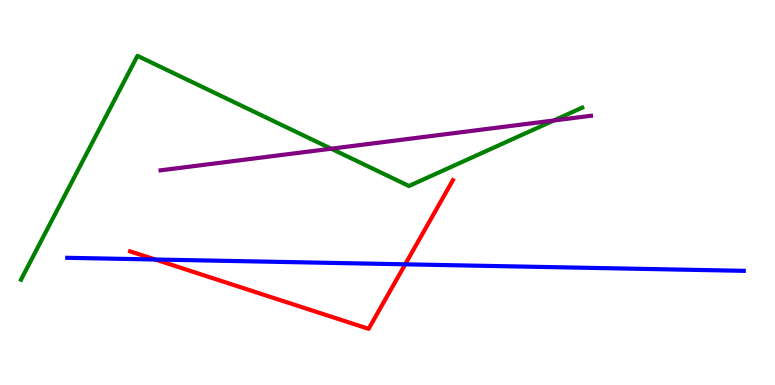[{'lines': ['blue', 'red'], 'intersections': [{'x': 2.0, 'y': 3.26}, {'x': 5.23, 'y': 3.13}]}, {'lines': ['green', 'red'], 'intersections': []}, {'lines': ['purple', 'red'], 'intersections': []}, {'lines': ['blue', 'green'], 'intersections': []}, {'lines': ['blue', 'purple'], 'intersections': []}, {'lines': ['green', 'purple'], 'intersections': [{'x': 4.27, 'y': 6.14}, {'x': 7.15, 'y': 6.87}]}]